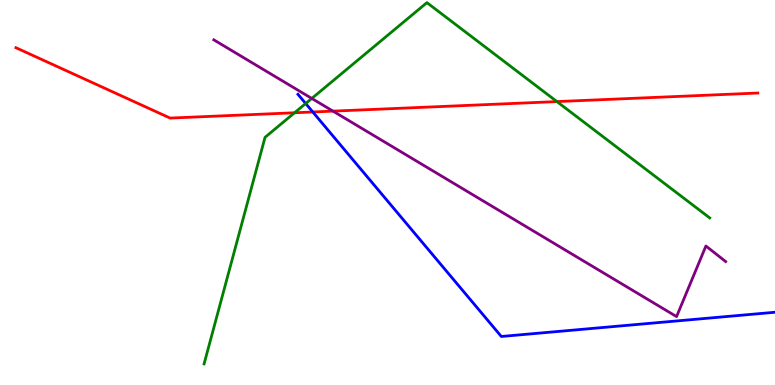[{'lines': ['blue', 'red'], 'intersections': [{'x': 4.04, 'y': 7.09}]}, {'lines': ['green', 'red'], 'intersections': [{'x': 3.8, 'y': 7.07}, {'x': 7.19, 'y': 7.36}]}, {'lines': ['purple', 'red'], 'intersections': [{'x': 4.3, 'y': 7.11}]}, {'lines': ['blue', 'green'], 'intersections': [{'x': 3.94, 'y': 7.31}]}, {'lines': ['blue', 'purple'], 'intersections': []}, {'lines': ['green', 'purple'], 'intersections': [{'x': 4.02, 'y': 7.44}]}]